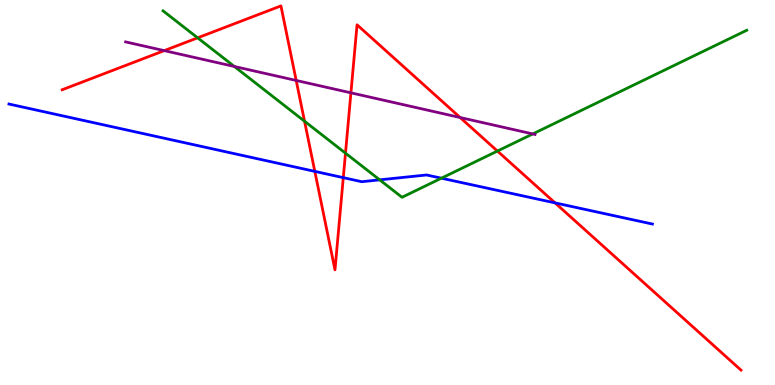[{'lines': ['blue', 'red'], 'intersections': [{'x': 4.06, 'y': 5.55}, {'x': 4.43, 'y': 5.39}, {'x': 7.16, 'y': 4.73}]}, {'lines': ['green', 'red'], 'intersections': [{'x': 2.55, 'y': 9.02}, {'x': 3.93, 'y': 6.85}, {'x': 4.46, 'y': 6.02}, {'x': 6.42, 'y': 6.08}]}, {'lines': ['purple', 'red'], 'intersections': [{'x': 2.12, 'y': 8.68}, {'x': 3.82, 'y': 7.91}, {'x': 4.53, 'y': 7.59}, {'x': 5.94, 'y': 6.95}]}, {'lines': ['blue', 'green'], 'intersections': [{'x': 4.9, 'y': 5.33}, {'x': 5.7, 'y': 5.37}]}, {'lines': ['blue', 'purple'], 'intersections': []}, {'lines': ['green', 'purple'], 'intersections': [{'x': 3.02, 'y': 8.27}, {'x': 6.87, 'y': 6.52}]}]